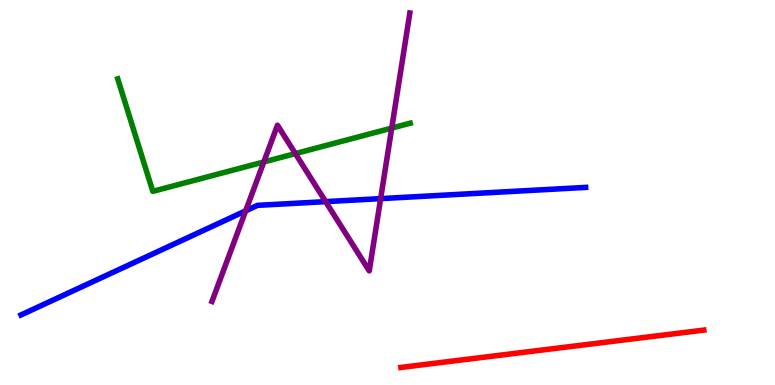[{'lines': ['blue', 'red'], 'intersections': []}, {'lines': ['green', 'red'], 'intersections': []}, {'lines': ['purple', 'red'], 'intersections': []}, {'lines': ['blue', 'green'], 'intersections': []}, {'lines': ['blue', 'purple'], 'intersections': [{'x': 3.17, 'y': 4.52}, {'x': 4.2, 'y': 4.76}, {'x': 4.91, 'y': 4.84}]}, {'lines': ['green', 'purple'], 'intersections': [{'x': 3.4, 'y': 5.79}, {'x': 3.81, 'y': 6.01}, {'x': 5.05, 'y': 6.67}]}]